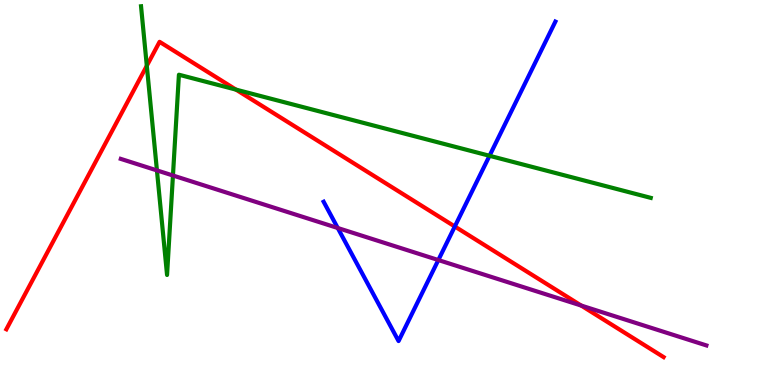[{'lines': ['blue', 'red'], 'intersections': [{'x': 5.87, 'y': 4.12}]}, {'lines': ['green', 'red'], 'intersections': [{'x': 1.89, 'y': 8.29}, {'x': 3.04, 'y': 7.67}]}, {'lines': ['purple', 'red'], 'intersections': [{'x': 7.5, 'y': 2.06}]}, {'lines': ['blue', 'green'], 'intersections': [{'x': 6.32, 'y': 5.95}]}, {'lines': ['blue', 'purple'], 'intersections': [{'x': 4.36, 'y': 4.08}, {'x': 5.66, 'y': 3.25}]}, {'lines': ['green', 'purple'], 'intersections': [{'x': 2.02, 'y': 5.57}, {'x': 2.23, 'y': 5.44}]}]